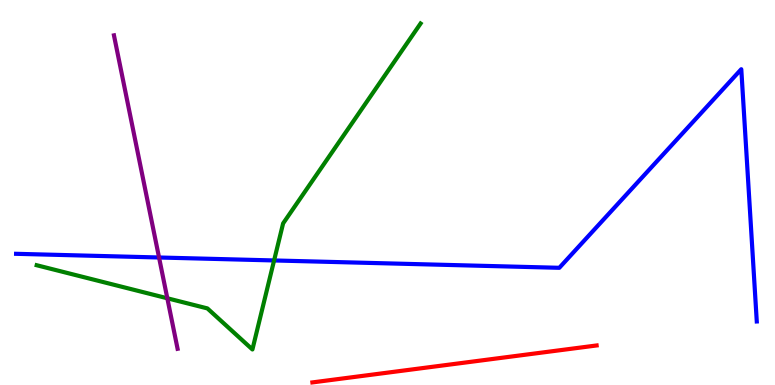[{'lines': ['blue', 'red'], 'intersections': []}, {'lines': ['green', 'red'], 'intersections': []}, {'lines': ['purple', 'red'], 'intersections': []}, {'lines': ['blue', 'green'], 'intersections': [{'x': 3.54, 'y': 3.23}]}, {'lines': ['blue', 'purple'], 'intersections': [{'x': 2.05, 'y': 3.31}]}, {'lines': ['green', 'purple'], 'intersections': [{'x': 2.16, 'y': 2.25}]}]